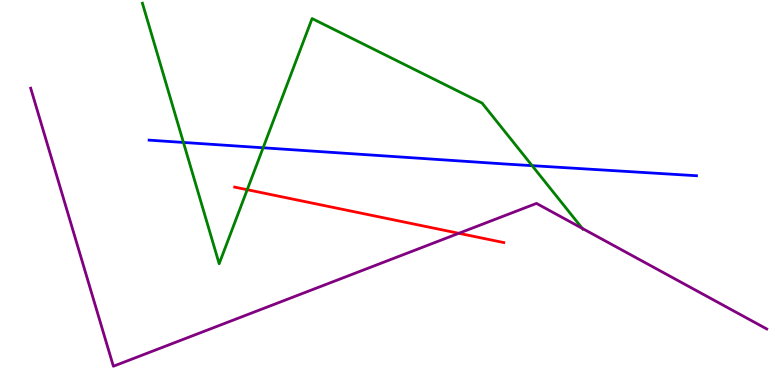[{'lines': ['blue', 'red'], 'intersections': []}, {'lines': ['green', 'red'], 'intersections': [{'x': 3.19, 'y': 5.07}]}, {'lines': ['purple', 'red'], 'intersections': [{'x': 5.92, 'y': 3.94}]}, {'lines': ['blue', 'green'], 'intersections': [{'x': 2.37, 'y': 6.3}, {'x': 3.4, 'y': 6.16}, {'x': 6.87, 'y': 5.7}]}, {'lines': ['blue', 'purple'], 'intersections': []}, {'lines': ['green', 'purple'], 'intersections': [{'x': 7.51, 'y': 4.07}]}]